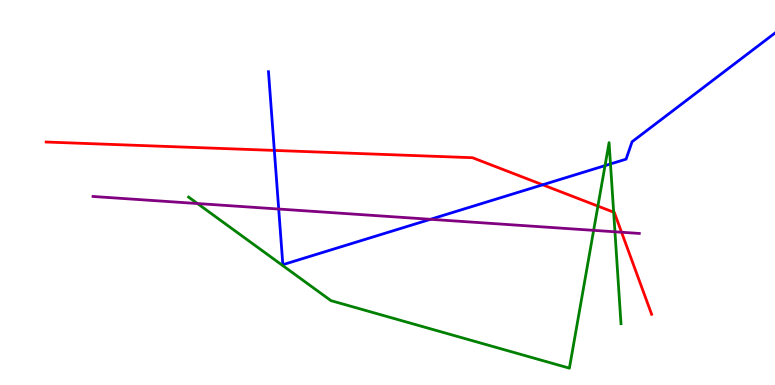[{'lines': ['blue', 'red'], 'intersections': [{'x': 3.54, 'y': 6.09}, {'x': 7.0, 'y': 5.2}]}, {'lines': ['green', 'red'], 'intersections': [{'x': 7.71, 'y': 4.65}, {'x': 7.92, 'y': 4.49}]}, {'lines': ['purple', 'red'], 'intersections': [{'x': 8.02, 'y': 3.97}]}, {'lines': ['blue', 'green'], 'intersections': [{'x': 7.81, 'y': 5.7}, {'x': 7.88, 'y': 5.74}]}, {'lines': ['blue', 'purple'], 'intersections': [{'x': 3.6, 'y': 4.57}, {'x': 5.55, 'y': 4.3}]}, {'lines': ['green', 'purple'], 'intersections': [{'x': 2.55, 'y': 4.71}, {'x': 7.66, 'y': 4.02}, {'x': 7.93, 'y': 3.98}]}]